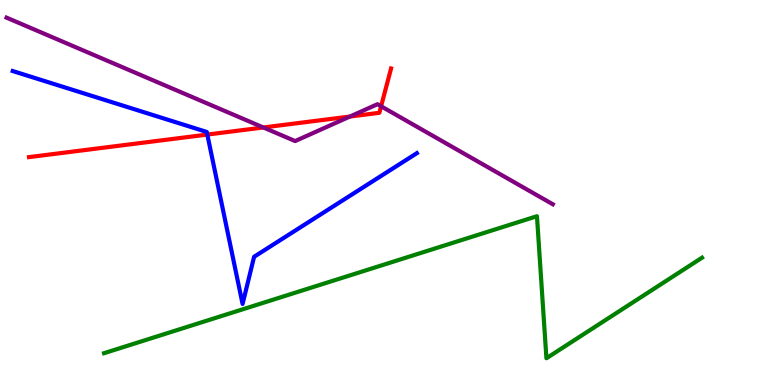[{'lines': ['blue', 'red'], 'intersections': [{'x': 2.68, 'y': 6.5}]}, {'lines': ['green', 'red'], 'intersections': []}, {'lines': ['purple', 'red'], 'intersections': [{'x': 3.4, 'y': 6.69}, {'x': 4.52, 'y': 6.97}, {'x': 4.92, 'y': 7.24}]}, {'lines': ['blue', 'green'], 'intersections': []}, {'lines': ['blue', 'purple'], 'intersections': []}, {'lines': ['green', 'purple'], 'intersections': []}]